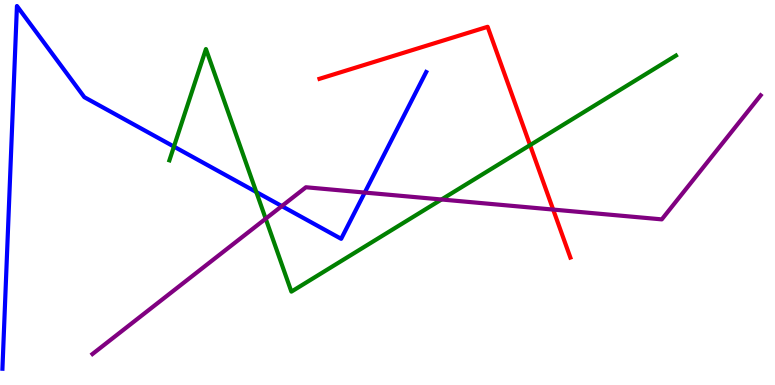[{'lines': ['blue', 'red'], 'intersections': []}, {'lines': ['green', 'red'], 'intersections': [{'x': 6.84, 'y': 6.23}]}, {'lines': ['purple', 'red'], 'intersections': [{'x': 7.14, 'y': 4.56}]}, {'lines': ['blue', 'green'], 'intersections': [{'x': 2.24, 'y': 6.19}, {'x': 3.31, 'y': 5.01}]}, {'lines': ['blue', 'purple'], 'intersections': [{'x': 3.64, 'y': 4.65}, {'x': 4.71, 'y': 5.0}]}, {'lines': ['green', 'purple'], 'intersections': [{'x': 3.43, 'y': 4.32}, {'x': 5.7, 'y': 4.82}]}]